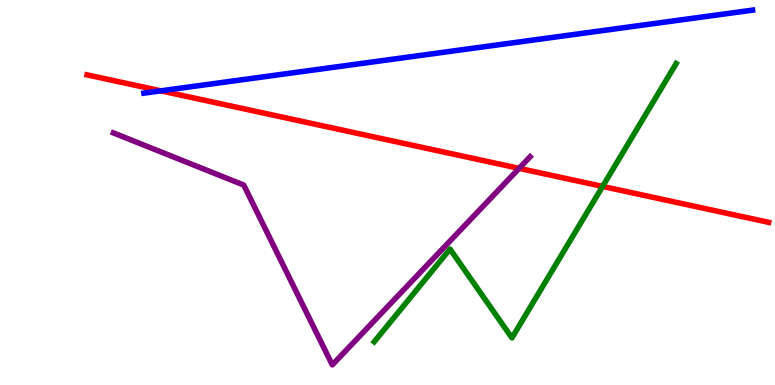[{'lines': ['blue', 'red'], 'intersections': [{'x': 2.08, 'y': 7.64}]}, {'lines': ['green', 'red'], 'intersections': [{'x': 7.78, 'y': 5.16}]}, {'lines': ['purple', 'red'], 'intersections': [{'x': 6.7, 'y': 5.63}]}, {'lines': ['blue', 'green'], 'intersections': []}, {'lines': ['blue', 'purple'], 'intersections': []}, {'lines': ['green', 'purple'], 'intersections': []}]